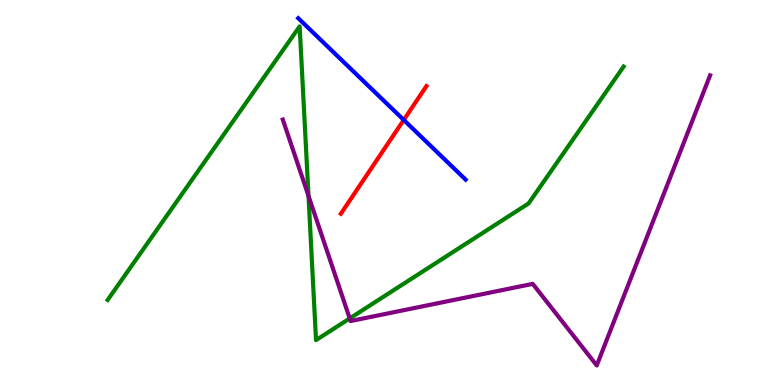[{'lines': ['blue', 'red'], 'intersections': [{'x': 5.21, 'y': 6.88}]}, {'lines': ['green', 'red'], 'intersections': []}, {'lines': ['purple', 'red'], 'intersections': []}, {'lines': ['blue', 'green'], 'intersections': []}, {'lines': ['blue', 'purple'], 'intersections': []}, {'lines': ['green', 'purple'], 'intersections': [{'x': 3.98, 'y': 4.91}, {'x': 4.51, 'y': 1.73}]}]